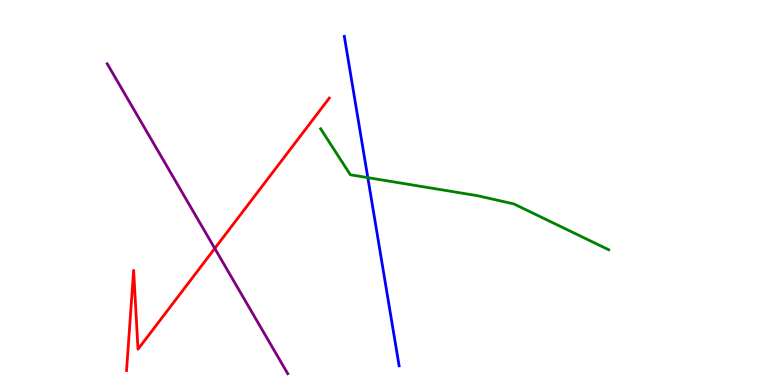[{'lines': ['blue', 'red'], 'intersections': []}, {'lines': ['green', 'red'], 'intersections': []}, {'lines': ['purple', 'red'], 'intersections': [{'x': 2.77, 'y': 3.55}]}, {'lines': ['blue', 'green'], 'intersections': [{'x': 4.75, 'y': 5.39}]}, {'lines': ['blue', 'purple'], 'intersections': []}, {'lines': ['green', 'purple'], 'intersections': []}]